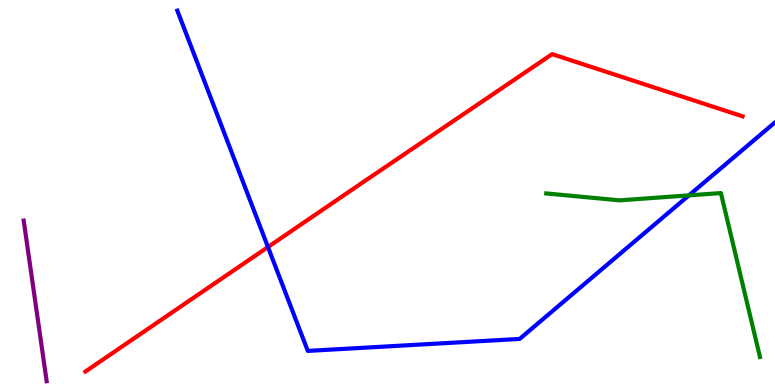[{'lines': ['blue', 'red'], 'intersections': [{'x': 3.46, 'y': 3.58}]}, {'lines': ['green', 'red'], 'intersections': []}, {'lines': ['purple', 'red'], 'intersections': []}, {'lines': ['blue', 'green'], 'intersections': [{'x': 8.89, 'y': 4.93}]}, {'lines': ['blue', 'purple'], 'intersections': []}, {'lines': ['green', 'purple'], 'intersections': []}]